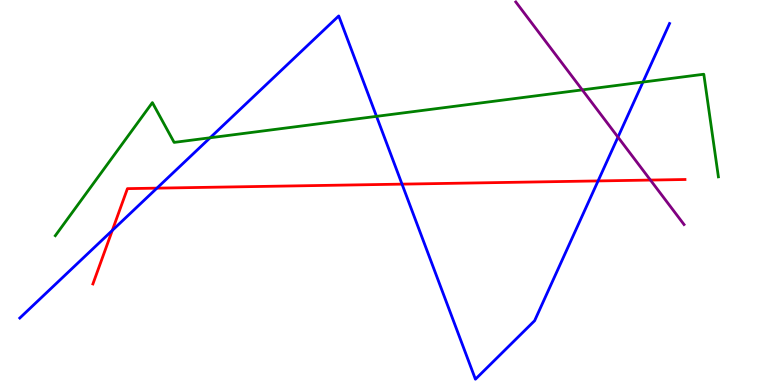[{'lines': ['blue', 'red'], 'intersections': [{'x': 1.45, 'y': 4.02}, {'x': 2.02, 'y': 5.11}, {'x': 5.19, 'y': 5.22}, {'x': 7.72, 'y': 5.3}]}, {'lines': ['green', 'red'], 'intersections': []}, {'lines': ['purple', 'red'], 'intersections': [{'x': 8.39, 'y': 5.32}]}, {'lines': ['blue', 'green'], 'intersections': [{'x': 2.71, 'y': 6.42}, {'x': 4.86, 'y': 6.98}, {'x': 8.3, 'y': 7.87}]}, {'lines': ['blue', 'purple'], 'intersections': [{'x': 7.97, 'y': 6.44}]}, {'lines': ['green', 'purple'], 'intersections': [{'x': 7.51, 'y': 7.67}]}]